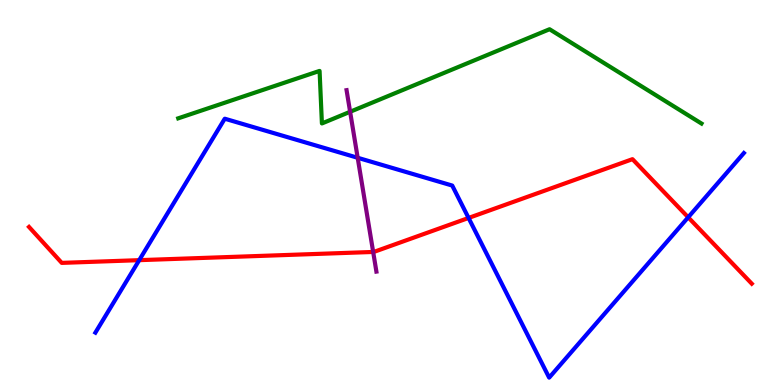[{'lines': ['blue', 'red'], 'intersections': [{'x': 1.8, 'y': 3.24}, {'x': 6.05, 'y': 4.34}, {'x': 8.88, 'y': 4.36}]}, {'lines': ['green', 'red'], 'intersections': []}, {'lines': ['purple', 'red'], 'intersections': [{'x': 4.82, 'y': 3.46}]}, {'lines': ['blue', 'green'], 'intersections': []}, {'lines': ['blue', 'purple'], 'intersections': [{'x': 4.62, 'y': 5.9}]}, {'lines': ['green', 'purple'], 'intersections': [{'x': 4.52, 'y': 7.1}]}]